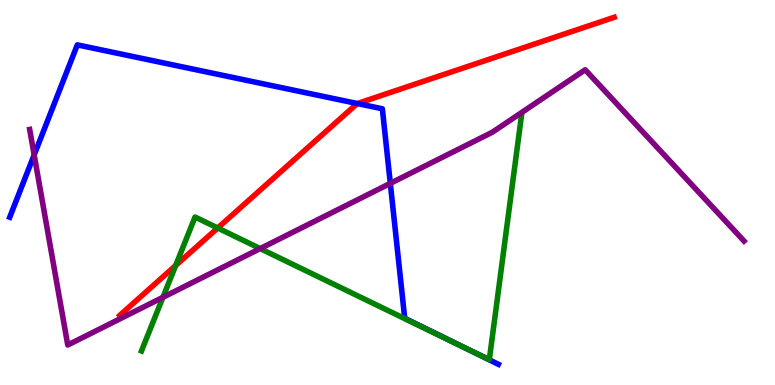[{'lines': ['blue', 'red'], 'intersections': [{'x': 4.61, 'y': 7.31}]}, {'lines': ['green', 'red'], 'intersections': [{'x': 2.27, 'y': 3.1}, {'x': 2.81, 'y': 4.08}]}, {'lines': ['purple', 'red'], 'intersections': []}, {'lines': ['blue', 'green'], 'intersections': [{'x': 5.91, 'y': 1.06}]}, {'lines': ['blue', 'purple'], 'intersections': [{'x': 0.441, 'y': 5.98}, {'x': 5.04, 'y': 5.24}]}, {'lines': ['green', 'purple'], 'intersections': [{'x': 2.1, 'y': 2.28}, {'x': 3.36, 'y': 3.54}]}]